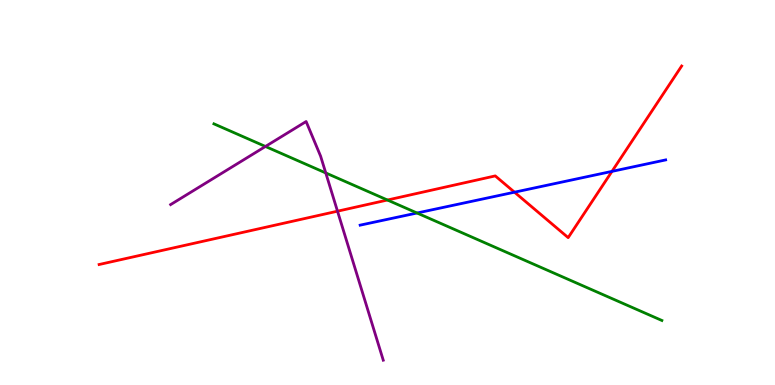[{'lines': ['blue', 'red'], 'intersections': [{'x': 6.64, 'y': 5.01}, {'x': 7.9, 'y': 5.55}]}, {'lines': ['green', 'red'], 'intersections': [{'x': 5.0, 'y': 4.8}]}, {'lines': ['purple', 'red'], 'intersections': [{'x': 4.35, 'y': 4.51}]}, {'lines': ['blue', 'green'], 'intersections': [{'x': 5.38, 'y': 4.47}]}, {'lines': ['blue', 'purple'], 'intersections': []}, {'lines': ['green', 'purple'], 'intersections': [{'x': 3.43, 'y': 6.2}, {'x': 4.2, 'y': 5.51}]}]